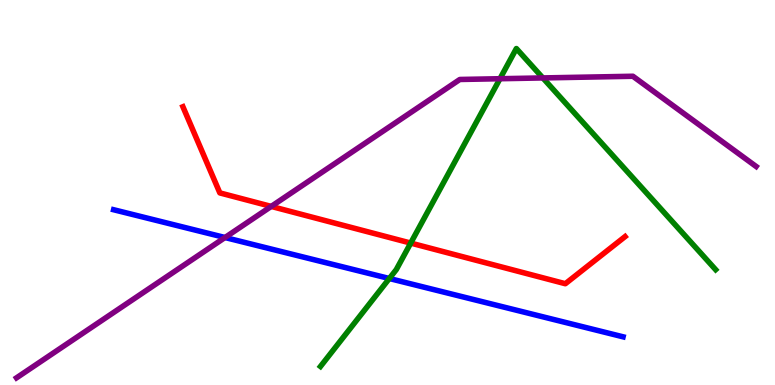[{'lines': ['blue', 'red'], 'intersections': []}, {'lines': ['green', 'red'], 'intersections': [{'x': 5.3, 'y': 3.69}]}, {'lines': ['purple', 'red'], 'intersections': [{'x': 3.5, 'y': 4.64}]}, {'lines': ['blue', 'green'], 'intersections': [{'x': 5.02, 'y': 2.77}]}, {'lines': ['blue', 'purple'], 'intersections': [{'x': 2.9, 'y': 3.83}]}, {'lines': ['green', 'purple'], 'intersections': [{'x': 6.45, 'y': 7.96}, {'x': 7.0, 'y': 7.98}]}]